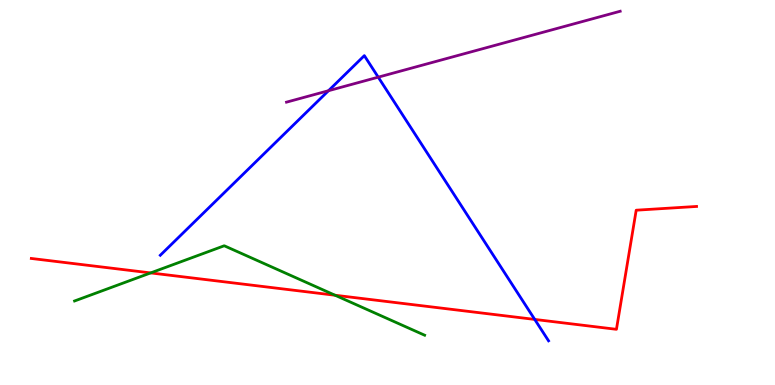[{'lines': ['blue', 'red'], 'intersections': [{'x': 6.9, 'y': 1.7}]}, {'lines': ['green', 'red'], 'intersections': [{'x': 1.94, 'y': 2.91}, {'x': 4.32, 'y': 2.33}]}, {'lines': ['purple', 'red'], 'intersections': []}, {'lines': ['blue', 'green'], 'intersections': []}, {'lines': ['blue', 'purple'], 'intersections': [{'x': 4.24, 'y': 7.64}, {'x': 4.88, 'y': 8.0}]}, {'lines': ['green', 'purple'], 'intersections': []}]